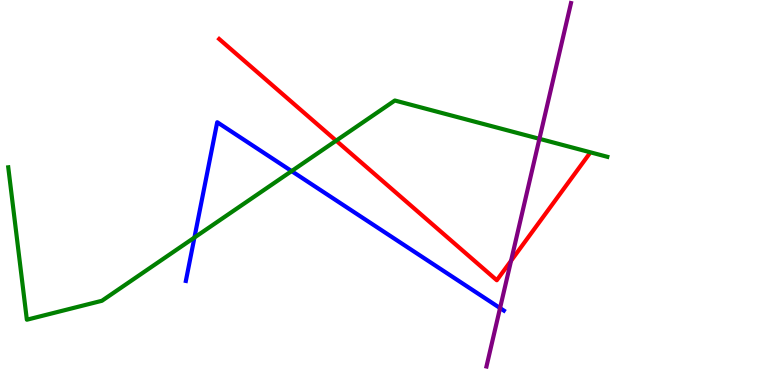[{'lines': ['blue', 'red'], 'intersections': []}, {'lines': ['green', 'red'], 'intersections': [{'x': 4.34, 'y': 6.35}]}, {'lines': ['purple', 'red'], 'intersections': [{'x': 6.59, 'y': 3.23}]}, {'lines': ['blue', 'green'], 'intersections': [{'x': 2.51, 'y': 3.83}, {'x': 3.76, 'y': 5.56}]}, {'lines': ['blue', 'purple'], 'intersections': [{'x': 6.45, 'y': 2.0}]}, {'lines': ['green', 'purple'], 'intersections': [{'x': 6.96, 'y': 6.39}]}]